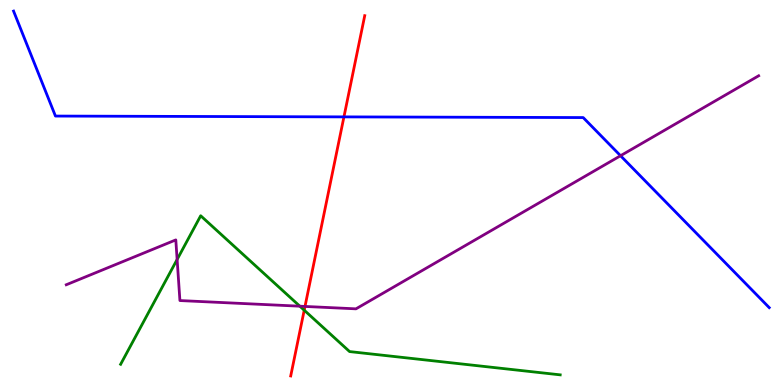[{'lines': ['blue', 'red'], 'intersections': [{'x': 4.44, 'y': 6.96}]}, {'lines': ['green', 'red'], 'intersections': [{'x': 3.93, 'y': 1.94}]}, {'lines': ['purple', 'red'], 'intersections': [{'x': 3.94, 'y': 2.04}]}, {'lines': ['blue', 'green'], 'intersections': []}, {'lines': ['blue', 'purple'], 'intersections': [{'x': 8.01, 'y': 5.96}]}, {'lines': ['green', 'purple'], 'intersections': [{'x': 2.29, 'y': 3.26}, {'x': 3.87, 'y': 2.05}]}]